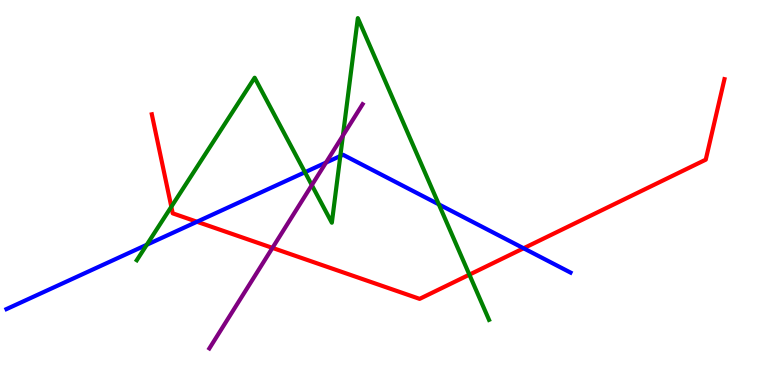[{'lines': ['blue', 'red'], 'intersections': [{'x': 2.54, 'y': 4.24}, {'x': 6.76, 'y': 3.55}]}, {'lines': ['green', 'red'], 'intersections': [{'x': 2.21, 'y': 4.63}, {'x': 6.06, 'y': 2.87}]}, {'lines': ['purple', 'red'], 'intersections': [{'x': 3.52, 'y': 3.56}]}, {'lines': ['blue', 'green'], 'intersections': [{'x': 1.89, 'y': 3.64}, {'x': 3.93, 'y': 5.53}, {'x': 4.39, 'y': 5.95}, {'x': 5.66, 'y': 4.69}]}, {'lines': ['blue', 'purple'], 'intersections': [{'x': 4.21, 'y': 5.78}]}, {'lines': ['green', 'purple'], 'intersections': [{'x': 4.02, 'y': 5.19}, {'x': 4.42, 'y': 6.48}]}]